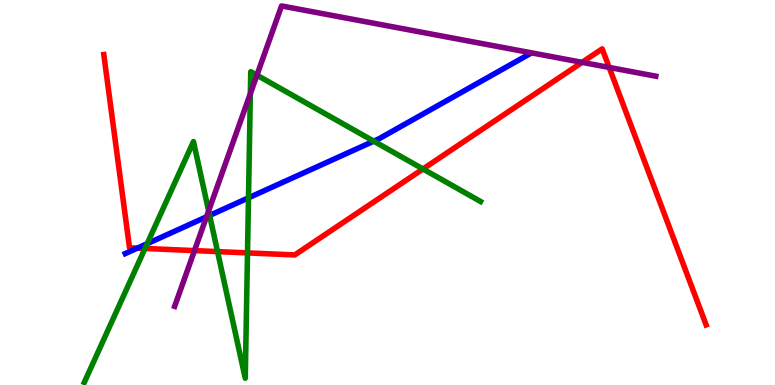[{'lines': ['blue', 'red'], 'intersections': [{'x': 1.77, 'y': 3.56}]}, {'lines': ['green', 'red'], 'intersections': [{'x': 1.87, 'y': 3.55}, {'x': 2.81, 'y': 3.46}, {'x': 3.19, 'y': 3.43}, {'x': 5.46, 'y': 5.61}]}, {'lines': ['purple', 'red'], 'intersections': [{'x': 2.51, 'y': 3.49}, {'x': 7.51, 'y': 8.38}, {'x': 7.86, 'y': 8.25}]}, {'lines': ['blue', 'green'], 'intersections': [{'x': 1.9, 'y': 3.67}, {'x': 2.7, 'y': 4.4}, {'x': 3.21, 'y': 4.86}, {'x': 4.82, 'y': 6.33}]}, {'lines': ['blue', 'purple'], 'intersections': [{'x': 2.66, 'y': 4.37}]}, {'lines': ['green', 'purple'], 'intersections': [{'x': 2.69, 'y': 4.52}, {'x': 3.23, 'y': 7.57}, {'x': 3.31, 'y': 8.05}]}]